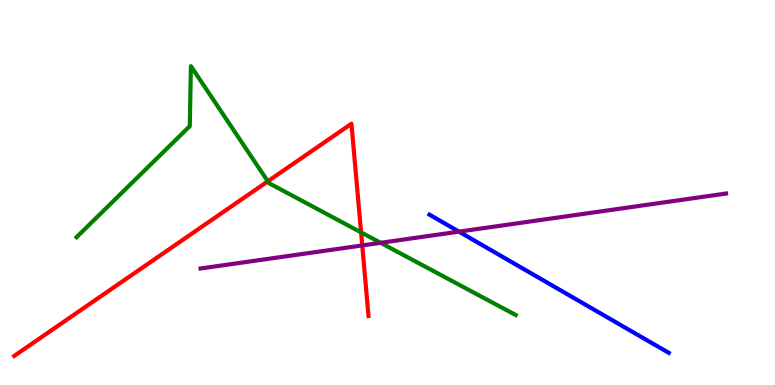[{'lines': ['blue', 'red'], 'intersections': []}, {'lines': ['green', 'red'], 'intersections': [{'x': 3.46, 'y': 5.29}, {'x': 4.66, 'y': 3.96}]}, {'lines': ['purple', 'red'], 'intersections': [{'x': 4.67, 'y': 3.63}]}, {'lines': ['blue', 'green'], 'intersections': []}, {'lines': ['blue', 'purple'], 'intersections': [{'x': 5.92, 'y': 3.98}]}, {'lines': ['green', 'purple'], 'intersections': [{'x': 4.91, 'y': 3.69}]}]